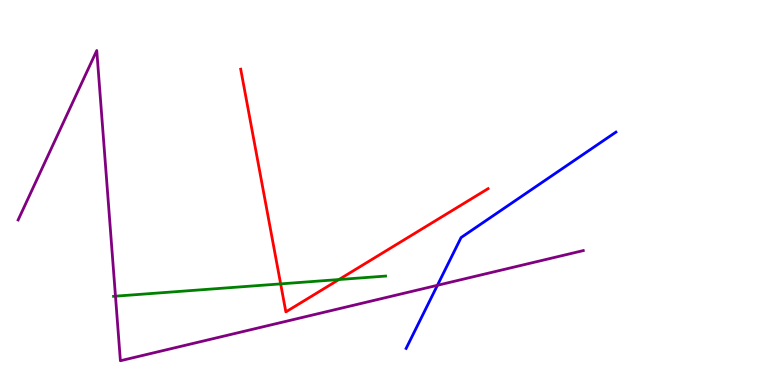[{'lines': ['blue', 'red'], 'intersections': []}, {'lines': ['green', 'red'], 'intersections': [{'x': 3.62, 'y': 2.63}, {'x': 4.37, 'y': 2.74}]}, {'lines': ['purple', 'red'], 'intersections': []}, {'lines': ['blue', 'green'], 'intersections': []}, {'lines': ['blue', 'purple'], 'intersections': [{'x': 5.64, 'y': 2.59}]}, {'lines': ['green', 'purple'], 'intersections': [{'x': 1.49, 'y': 2.31}]}]